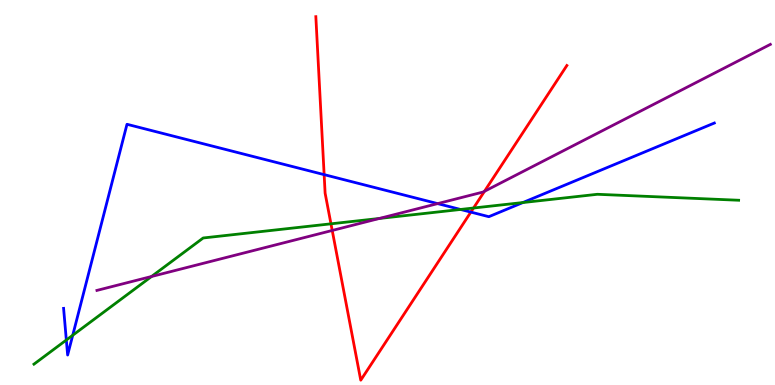[{'lines': ['blue', 'red'], 'intersections': [{'x': 4.18, 'y': 5.46}, {'x': 6.08, 'y': 4.49}]}, {'lines': ['green', 'red'], 'intersections': [{'x': 4.27, 'y': 4.19}, {'x': 6.11, 'y': 4.6}]}, {'lines': ['purple', 'red'], 'intersections': [{'x': 4.29, 'y': 4.01}, {'x': 6.25, 'y': 5.03}]}, {'lines': ['blue', 'green'], 'intersections': [{'x': 0.856, 'y': 1.17}, {'x': 0.938, 'y': 1.29}, {'x': 5.94, 'y': 4.56}, {'x': 6.75, 'y': 4.74}]}, {'lines': ['blue', 'purple'], 'intersections': [{'x': 5.65, 'y': 4.71}]}, {'lines': ['green', 'purple'], 'intersections': [{'x': 1.96, 'y': 2.82}, {'x': 4.9, 'y': 4.33}]}]